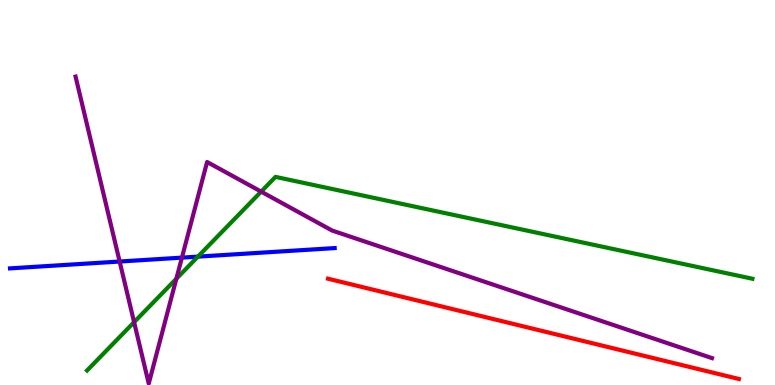[{'lines': ['blue', 'red'], 'intersections': []}, {'lines': ['green', 'red'], 'intersections': []}, {'lines': ['purple', 'red'], 'intersections': []}, {'lines': ['blue', 'green'], 'intersections': [{'x': 2.55, 'y': 3.33}]}, {'lines': ['blue', 'purple'], 'intersections': [{'x': 1.54, 'y': 3.21}, {'x': 2.35, 'y': 3.31}]}, {'lines': ['green', 'purple'], 'intersections': [{'x': 1.73, 'y': 1.63}, {'x': 2.28, 'y': 2.76}, {'x': 3.37, 'y': 5.02}]}]